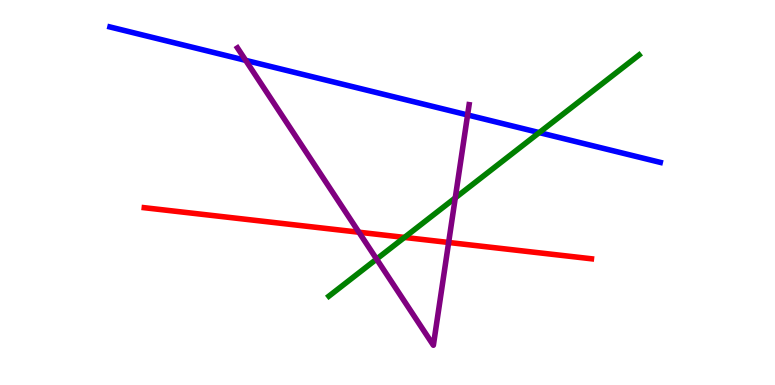[{'lines': ['blue', 'red'], 'intersections': []}, {'lines': ['green', 'red'], 'intersections': [{'x': 5.22, 'y': 3.83}]}, {'lines': ['purple', 'red'], 'intersections': [{'x': 4.63, 'y': 3.97}, {'x': 5.79, 'y': 3.7}]}, {'lines': ['blue', 'green'], 'intersections': [{'x': 6.96, 'y': 6.56}]}, {'lines': ['blue', 'purple'], 'intersections': [{'x': 3.17, 'y': 8.43}, {'x': 6.03, 'y': 7.01}]}, {'lines': ['green', 'purple'], 'intersections': [{'x': 4.86, 'y': 3.27}, {'x': 5.87, 'y': 4.86}]}]